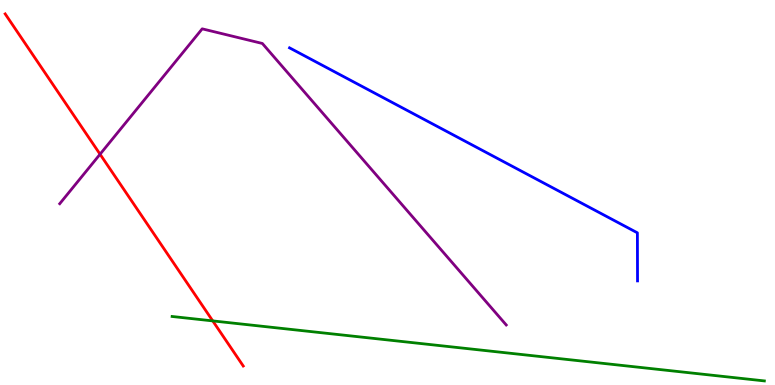[{'lines': ['blue', 'red'], 'intersections': []}, {'lines': ['green', 'red'], 'intersections': [{'x': 2.75, 'y': 1.66}]}, {'lines': ['purple', 'red'], 'intersections': [{'x': 1.29, 'y': 5.99}]}, {'lines': ['blue', 'green'], 'intersections': []}, {'lines': ['blue', 'purple'], 'intersections': []}, {'lines': ['green', 'purple'], 'intersections': []}]